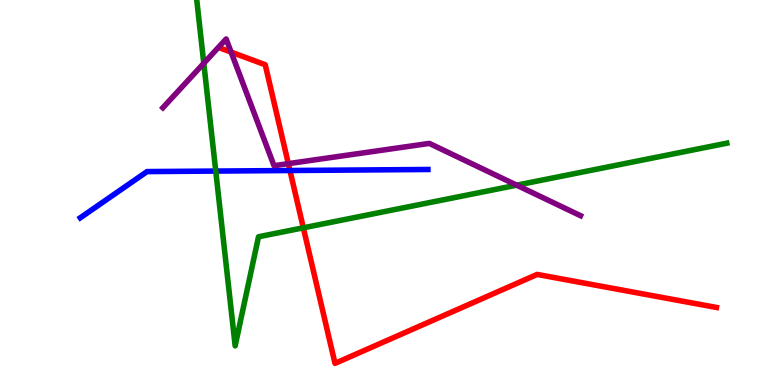[{'lines': ['blue', 'red'], 'intersections': [{'x': 3.74, 'y': 5.57}]}, {'lines': ['green', 'red'], 'intersections': [{'x': 3.91, 'y': 4.08}]}, {'lines': ['purple', 'red'], 'intersections': [{'x': 2.98, 'y': 8.65}, {'x': 3.72, 'y': 5.75}]}, {'lines': ['blue', 'green'], 'intersections': [{'x': 2.78, 'y': 5.56}]}, {'lines': ['blue', 'purple'], 'intersections': []}, {'lines': ['green', 'purple'], 'intersections': [{'x': 2.63, 'y': 8.36}, {'x': 6.67, 'y': 5.19}]}]